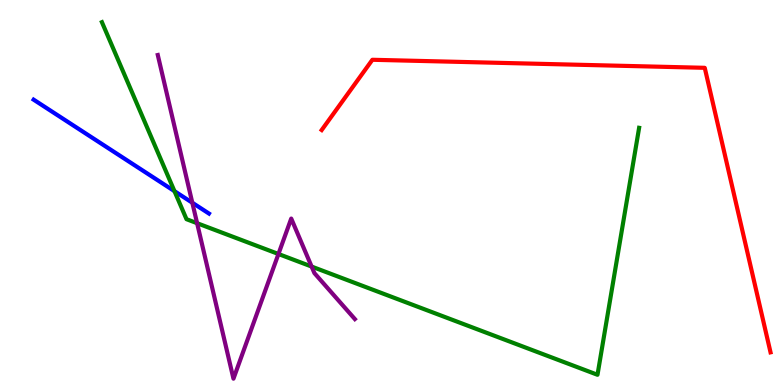[{'lines': ['blue', 'red'], 'intersections': []}, {'lines': ['green', 'red'], 'intersections': []}, {'lines': ['purple', 'red'], 'intersections': []}, {'lines': ['blue', 'green'], 'intersections': [{'x': 2.25, 'y': 5.04}]}, {'lines': ['blue', 'purple'], 'intersections': [{'x': 2.48, 'y': 4.73}]}, {'lines': ['green', 'purple'], 'intersections': [{'x': 2.54, 'y': 4.2}, {'x': 3.59, 'y': 3.4}, {'x': 4.02, 'y': 3.08}]}]